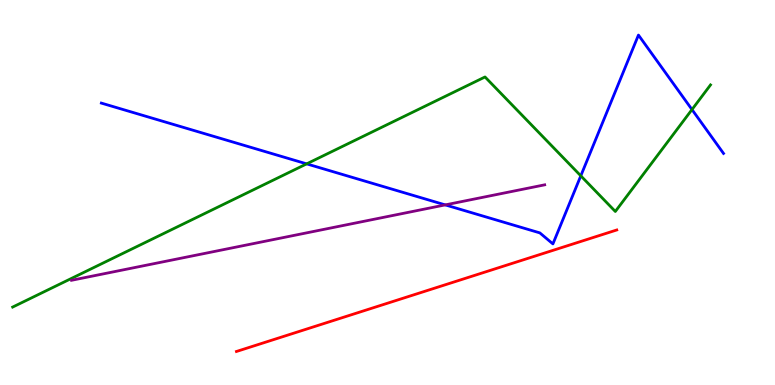[{'lines': ['blue', 'red'], 'intersections': []}, {'lines': ['green', 'red'], 'intersections': []}, {'lines': ['purple', 'red'], 'intersections': []}, {'lines': ['blue', 'green'], 'intersections': [{'x': 3.96, 'y': 5.74}, {'x': 7.49, 'y': 5.43}, {'x': 8.93, 'y': 7.15}]}, {'lines': ['blue', 'purple'], 'intersections': [{'x': 5.75, 'y': 4.68}]}, {'lines': ['green', 'purple'], 'intersections': []}]